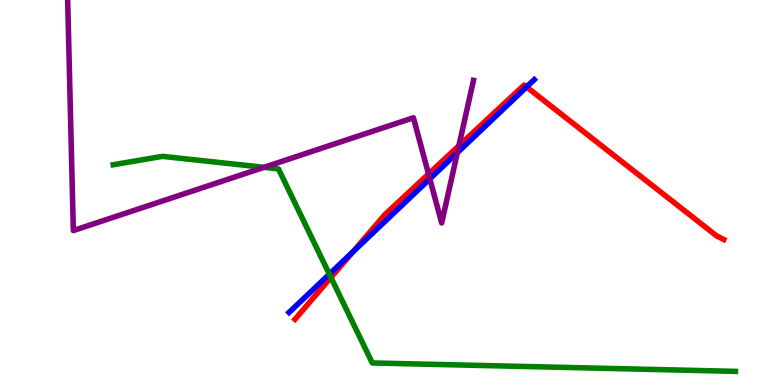[{'lines': ['blue', 'red'], 'intersections': [{'x': 4.55, 'y': 3.46}, {'x': 6.79, 'y': 7.74}]}, {'lines': ['green', 'red'], 'intersections': [{'x': 4.27, 'y': 2.79}]}, {'lines': ['purple', 'red'], 'intersections': [{'x': 5.53, 'y': 5.48}, {'x': 5.92, 'y': 6.21}]}, {'lines': ['blue', 'green'], 'intersections': [{'x': 4.25, 'y': 2.88}]}, {'lines': ['blue', 'purple'], 'intersections': [{'x': 5.55, 'y': 5.36}, {'x': 5.9, 'y': 6.03}]}, {'lines': ['green', 'purple'], 'intersections': [{'x': 3.41, 'y': 5.65}]}]